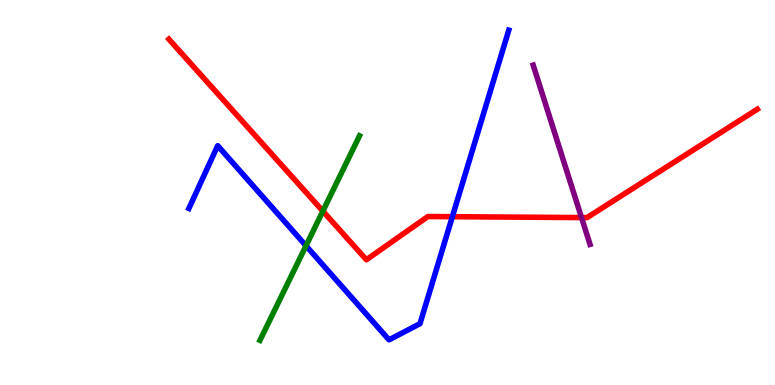[{'lines': ['blue', 'red'], 'intersections': [{'x': 5.84, 'y': 4.37}]}, {'lines': ['green', 'red'], 'intersections': [{'x': 4.17, 'y': 4.52}]}, {'lines': ['purple', 'red'], 'intersections': [{'x': 7.5, 'y': 4.35}]}, {'lines': ['blue', 'green'], 'intersections': [{'x': 3.95, 'y': 3.62}]}, {'lines': ['blue', 'purple'], 'intersections': []}, {'lines': ['green', 'purple'], 'intersections': []}]